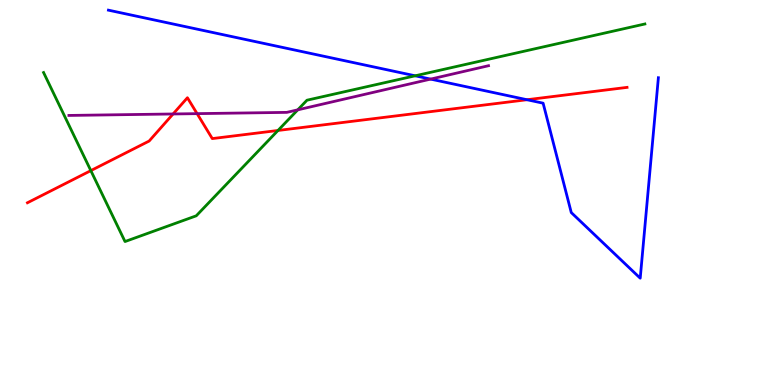[{'lines': ['blue', 'red'], 'intersections': [{'x': 6.8, 'y': 7.41}]}, {'lines': ['green', 'red'], 'intersections': [{'x': 1.17, 'y': 5.57}, {'x': 3.59, 'y': 6.61}]}, {'lines': ['purple', 'red'], 'intersections': [{'x': 2.23, 'y': 7.04}, {'x': 2.54, 'y': 7.05}]}, {'lines': ['blue', 'green'], 'intersections': [{'x': 5.36, 'y': 8.03}]}, {'lines': ['blue', 'purple'], 'intersections': [{'x': 5.56, 'y': 7.95}]}, {'lines': ['green', 'purple'], 'intersections': [{'x': 3.84, 'y': 7.15}]}]